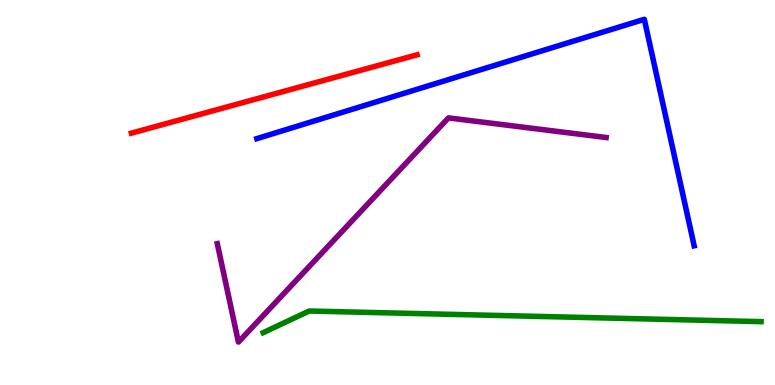[{'lines': ['blue', 'red'], 'intersections': []}, {'lines': ['green', 'red'], 'intersections': []}, {'lines': ['purple', 'red'], 'intersections': []}, {'lines': ['blue', 'green'], 'intersections': []}, {'lines': ['blue', 'purple'], 'intersections': []}, {'lines': ['green', 'purple'], 'intersections': []}]